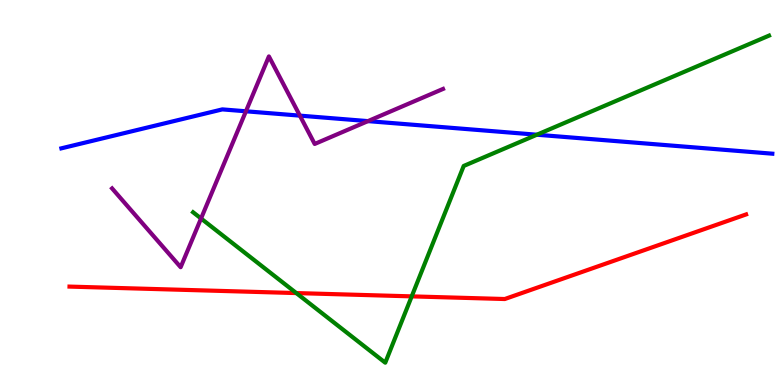[{'lines': ['blue', 'red'], 'intersections': []}, {'lines': ['green', 'red'], 'intersections': [{'x': 3.82, 'y': 2.39}, {'x': 5.31, 'y': 2.3}]}, {'lines': ['purple', 'red'], 'intersections': []}, {'lines': ['blue', 'green'], 'intersections': [{'x': 6.93, 'y': 6.5}]}, {'lines': ['blue', 'purple'], 'intersections': [{'x': 3.17, 'y': 7.11}, {'x': 3.87, 'y': 7.0}, {'x': 4.75, 'y': 6.85}]}, {'lines': ['green', 'purple'], 'intersections': [{'x': 2.59, 'y': 4.32}]}]